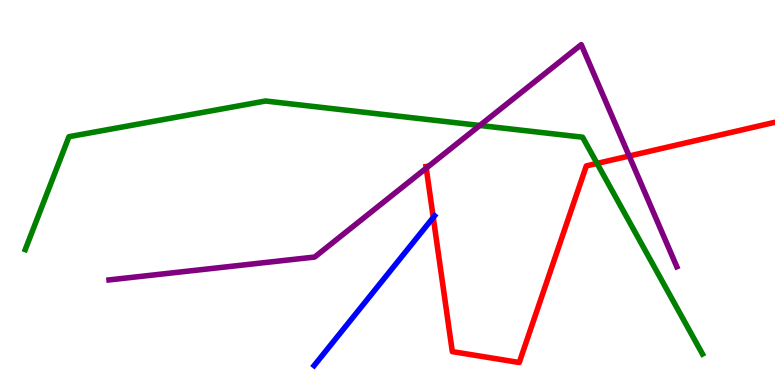[{'lines': ['blue', 'red'], 'intersections': [{'x': 5.59, 'y': 4.35}]}, {'lines': ['green', 'red'], 'intersections': [{'x': 7.7, 'y': 5.76}]}, {'lines': ['purple', 'red'], 'intersections': [{'x': 5.5, 'y': 5.63}, {'x': 8.12, 'y': 5.95}]}, {'lines': ['blue', 'green'], 'intersections': []}, {'lines': ['blue', 'purple'], 'intersections': []}, {'lines': ['green', 'purple'], 'intersections': [{'x': 6.19, 'y': 6.74}]}]